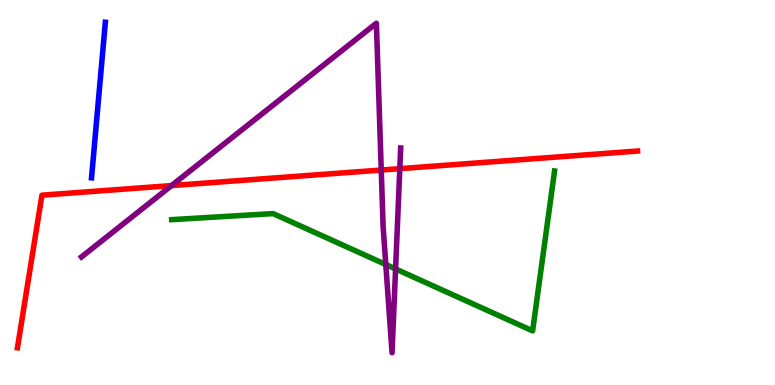[{'lines': ['blue', 'red'], 'intersections': []}, {'lines': ['green', 'red'], 'intersections': []}, {'lines': ['purple', 'red'], 'intersections': [{'x': 2.21, 'y': 5.18}, {'x': 4.92, 'y': 5.58}, {'x': 5.16, 'y': 5.62}]}, {'lines': ['blue', 'green'], 'intersections': []}, {'lines': ['blue', 'purple'], 'intersections': []}, {'lines': ['green', 'purple'], 'intersections': [{'x': 4.98, 'y': 3.13}, {'x': 5.1, 'y': 3.01}]}]